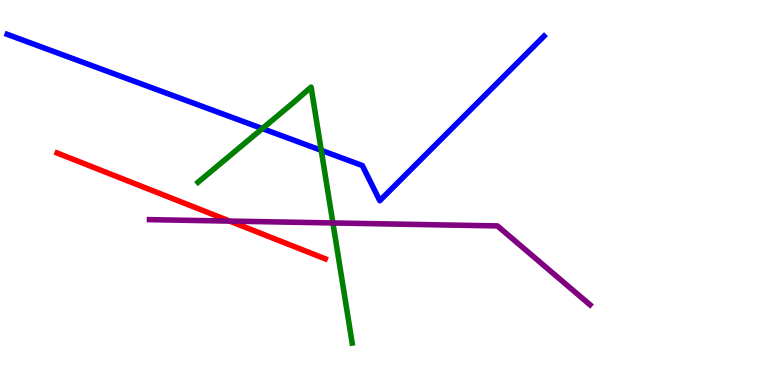[{'lines': ['blue', 'red'], 'intersections': []}, {'lines': ['green', 'red'], 'intersections': []}, {'lines': ['purple', 'red'], 'intersections': [{'x': 2.96, 'y': 4.26}]}, {'lines': ['blue', 'green'], 'intersections': [{'x': 3.38, 'y': 6.66}, {'x': 4.15, 'y': 6.1}]}, {'lines': ['blue', 'purple'], 'intersections': []}, {'lines': ['green', 'purple'], 'intersections': [{'x': 4.3, 'y': 4.21}]}]